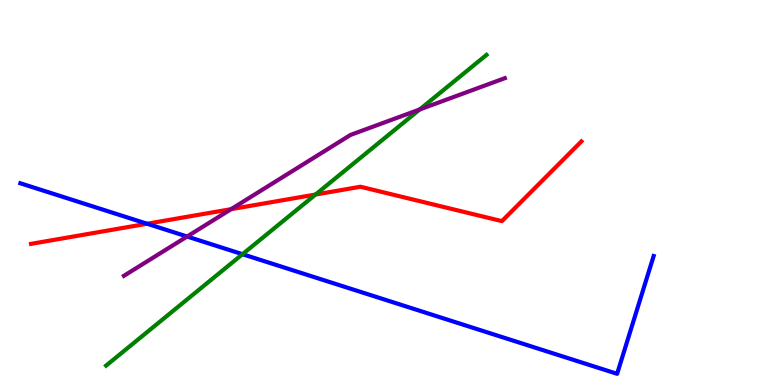[{'lines': ['blue', 'red'], 'intersections': [{'x': 1.9, 'y': 4.19}]}, {'lines': ['green', 'red'], 'intersections': [{'x': 4.07, 'y': 4.95}]}, {'lines': ['purple', 'red'], 'intersections': [{'x': 2.98, 'y': 4.57}]}, {'lines': ['blue', 'green'], 'intersections': [{'x': 3.13, 'y': 3.4}]}, {'lines': ['blue', 'purple'], 'intersections': [{'x': 2.41, 'y': 3.86}]}, {'lines': ['green', 'purple'], 'intersections': [{'x': 5.41, 'y': 7.16}]}]